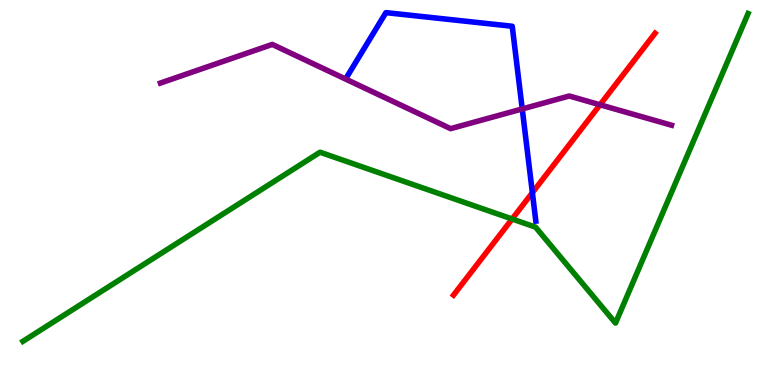[{'lines': ['blue', 'red'], 'intersections': [{'x': 6.87, 'y': 5.0}]}, {'lines': ['green', 'red'], 'intersections': [{'x': 6.61, 'y': 4.31}]}, {'lines': ['purple', 'red'], 'intersections': [{'x': 7.74, 'y': 7.28}]}, {'lines': ['blue', 'green'], 'intersections': []}, {'lines': ['blue', 'purple'], 'intersections': [{'x': 6.74, 'y': 7.17}]}, {'lines': ['green', 'purple'], 'intersections': []}]